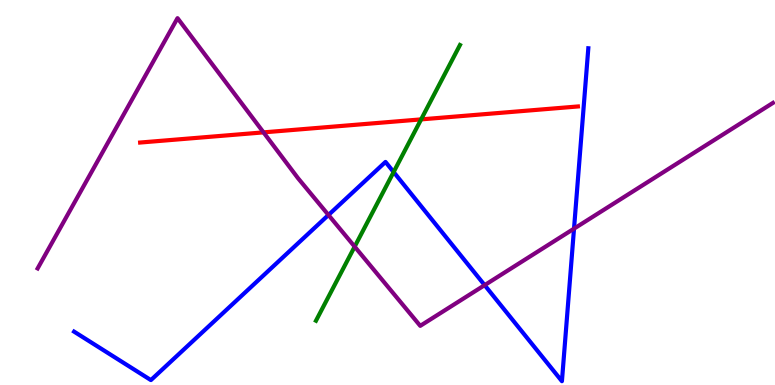[{'lines': ['blue', 'red'], 'intersections': []}, {'lines': ['green', 'red'], 'intersections': [{'x': 5.43, 'y': 6.9}]}, {'lines': ['purple', 'red'], 'intersections': [{'x': 3.4, 'y': 6.56}]}, {'lines': ['blue', 'green'], 'intersections': [{'x': 5.08, 'y': 5.53}]}, {'lines': ['blue', 'purple'], 'intersections': [{'x': 4.24, 'y': 4.42}, {'x': 6.25, 'y': 2.59}, {'x': 7.41, 'y': 4.06}]}, {'lines': ['green', 'purple'], 'intersections': [{'x': 4.58, 'y': 3.59}]}]